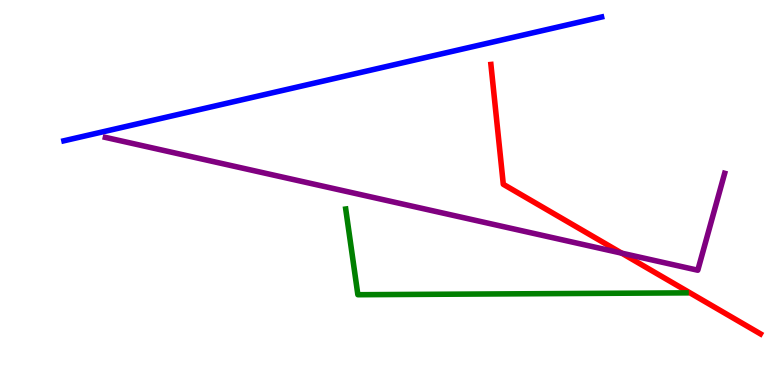[{'lines': ['blue', 'red'], 'intersections': []}, {'lines': ['green', 'red'], 'intersections': []}, {'lines': ['purple', 'red'], 'intersections': [{'x': 8.02, 'y': 3.42}]}, {'lines': ['blue', 'green'], 'intersections': []}, {'lines': ['blue', 'purple'], 'intersections': []}, {'lines': ['green', 'purple'], 'intersections': []}]